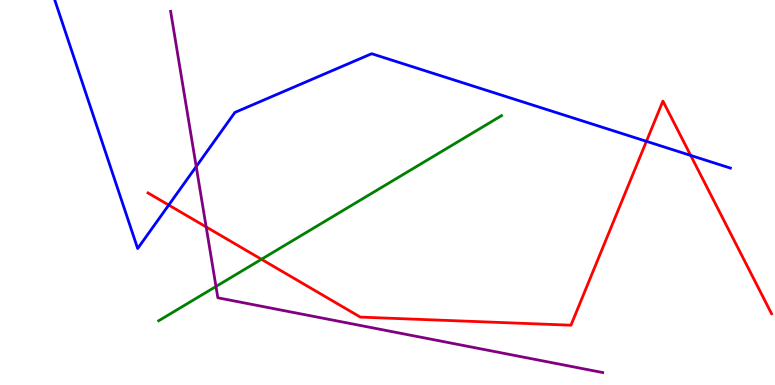[{'lines': ['blue', 'red'], 'intersections': [{'x': 2.18, 'y': 4.67}, {'x': 8.34, 'y': 6.33}, {'x': 8.91, 'y': 5.96}]}, {'lines': ['green', 'red'], 'intersections': [{'x': 3.37, 'y': 3.27}]}, {'lines': ['purple', 'red'], 'intersections': [{'x': 2.66, 'y': 4.11}]}, {'lines': ['blue', 'green'], 'intersections': []}, {'lines': ['blue', 'purple'], 'intersections': [{'x': 2.53, 'y': 5.67}]}, {'lines': ['green', 'purple'], 'intersections': [{'x': 2.79, 'y': 2.56}]}]